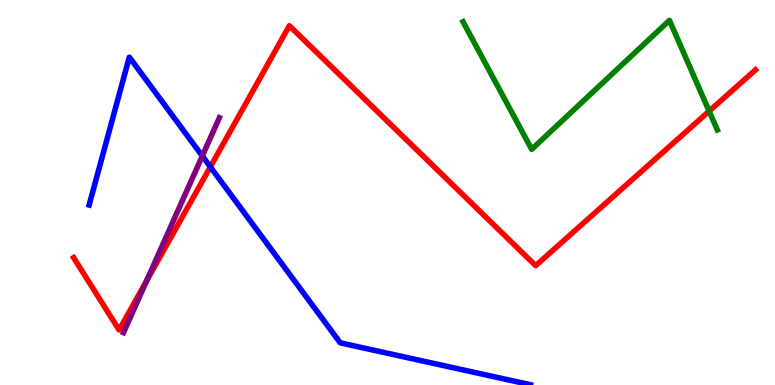[{'lines': ['blue', 'red'], 'intersections': [{'x': 2.71, 'y': 5.67}]}, {'lines': ['green', 'red'], 'intersections': [{'x': 9.15, 'y': 7.11}]}, {'lines': ['purple', 'red'], 'intersections': [{'x': 1.89, 'y': 2.71}]}, {'lines': ['blue', 'green'], 'intersections': []}, {'lines': ['blue', 'purple'], 'intersections': [{'x': 2.61, 'y': 5.95}]}, {'lines': ['green', 'purple'], 'intersections': []}]